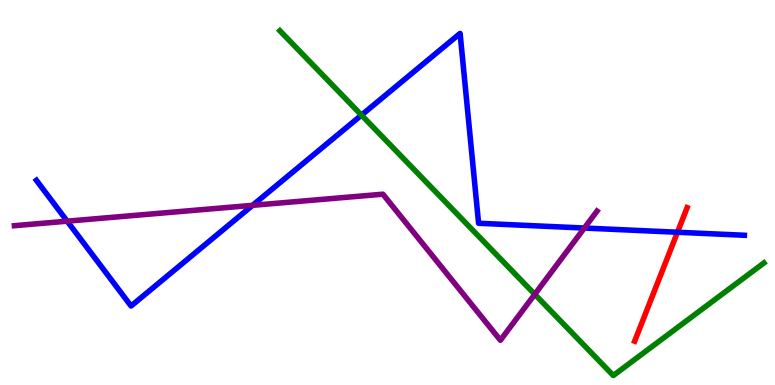[{'lines': ['blue', 'red'], 'intersections': [{'x': 8.74, 'y': 3.97}]}, {'lines': ['green', 'red'], 'intersections': []}, {'lines': ['purple', 'red'], 'intersections': []}, {'lines': ['blue', 'green'], 'intersections': [{'x': 4.66, 'y': 7.01}]}, {'lines': ['blue', 'purple'], 'intersections': [{'x': 0.867, 'y': 4.26}, {'x': 3.26, 'y': 4.67}, {'x': 7.54, 'y': 4.08}]}, {'lines': ['green', 'purple'], 'intersections': [{'x': 6.9, 'y': 2.36}]}]